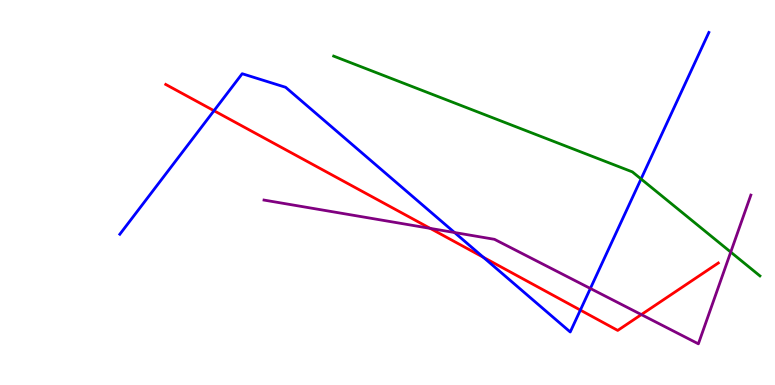[{'lines': ['blue', 'red'], 'intersections': [{'x': 2.76, 'y': 7.12}, {'x': 6.24, 'y': 3.32}, {'x': 7.49, 'y': 1.95}]}, {'lines': ['green', 'red'], 'intersections': []}, {'lines': ['purple', 'red'], 'intersections': [{'x': 5.55, 'y': 4.07}, {'x': 8.28, 'y': 1.83}]}, {'lines': ['blue', 'green'], 'intersections': [{'x': 8.27, 'y': 5.35}]}, {'lines': ['blue', 'purple'], 'intersections': [{'x': 5.87, 'y': 3.96}, {'x': 7.62, 'y': 2.51}]}, {'lines': ['green', 'purple'], 'intersections': [{'x': 9.43, 'y': 3.45}]}]